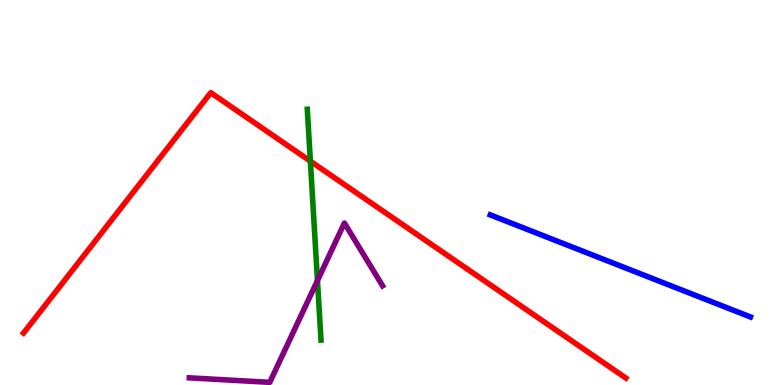[{'lines': ['blue', 'red'], 'intersections': []}, {'lines': ['green', 'red'], 'intersections': [{'x': 4.0, 'y': 5.81}]}, {'lines': ['purple', 'red'], 'intersections': []}, {'lines': ['blue', 'green'], 'intersections': []}, {'lines': ['blue', 'purple'], 'intersections': []}, {'lines': ['green', 'purple'], 'intersections': [{'x': 4.1, 'y': 2.71}]}]